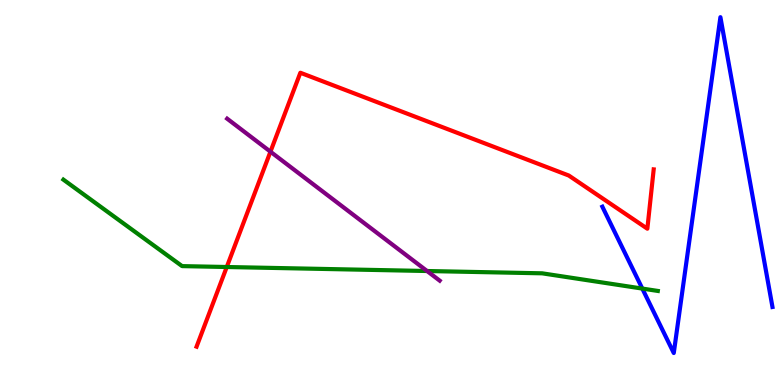[{'lines': ['blue', 'red'], 'intersections': []}, {'lines': ['green', 'red'], 'intersections': [{'x': 2.93, 'y': 3.06}]}, {'lines': ['purple', 'red'], 'intersections': [{'x': 3.49, 'y': 6.06}]}, {'lines': ['blue', 'green'], 'intersections': [{'x': 8.29, 'y': 2.5}]}, {'lines': ['blue', 'purple'], 'intersections': []}, {'lines': ['green', 'purple'], 'intersections': [{'x': 5.51, 'y': 2.96}]}]